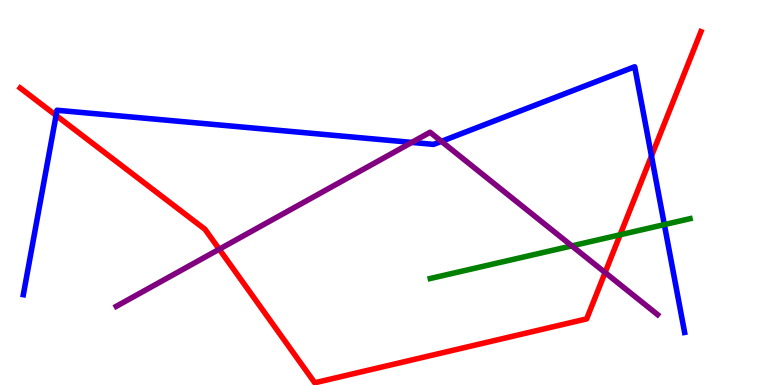[{'lines': ['blue', 'red'], 'intersections': [{'x': 0.724, 'y': 7.0}, {'x': 8.41, 'y': 5.95}]}, {'lines': ['green', 'red'], 'intersections': [{'x': 8.0, 'y': 3.9}]}, {'lines': ['purple', 'red'], 'intersections': [{'x': 2.83, 'y': 3.53}, {'x': 7.81, 'y': 2.92}]}, {'lines': ['blue', 'green'], 'intersections': [{'x': 8.57, 'y': 4.17}]}, {'lines': ['blue', 'purple'], 'intersections': [{'x': 5.31, 'y': 6.3}, {'x': 5.7, 'y': 6.33}]}, {'lines': ['green', 'purple'], 'intersections': [{'x': 7.38, 'y': 3.61}]}]